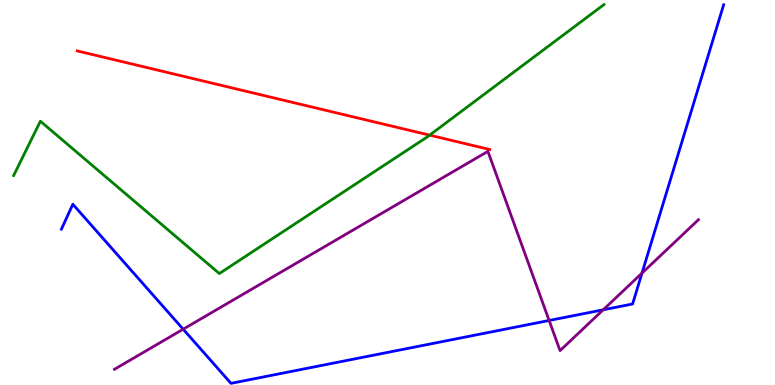[{'lines': ['blue', 'red'], 'intersections': []}, {'lines': ['green', 'red'], 'intersections': [{'x': 5.54, 'y': 6.49}]}, {'lines': ['purple', 'red'], 'intersections': []}, {'lines': ['blue', 'green'], 'intersections': []}, {'lines': ['blue', 'purple'], 'intersections': [{'x': 2.36, 'y': 1.45}, {'x': 7.09, 'y': 1.68}, {'x': 7.78, 'y': 1.95}, {'x': 8.28, 'y': 2.91}]}, {'lines': ['green', 'purple'], 'intersections': []}]